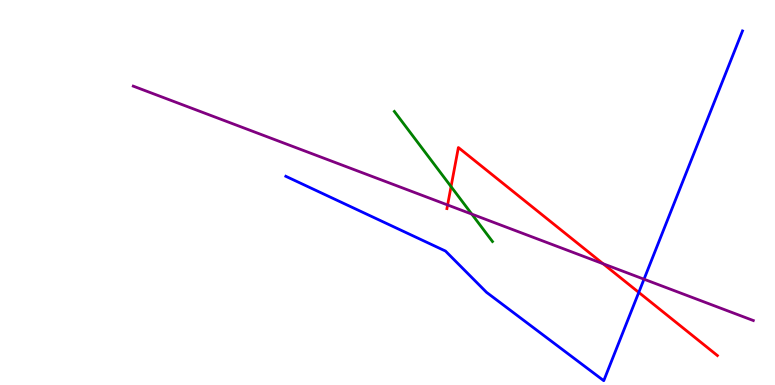[{'lines': ['blue', 'red'], 'intersections': [{'x': 8.24, 'y': 2.41}]}, {'lines': ['green', 'red'], 'intersections': [{'x': 5.82, 'y': 5.15}]}, {'lines': ['purple', 'red'], 'intersections': [{'x': 5.78, 'y': 4.68}, {'x': 7.78, 'y': 3.15}]}, {'lines': ['blue', 'green'], 'intersections': []}, {'lines': ['blue', 'purple'], 'intersections': [{'x': 8.31, 'y': 2.75}]}, {'lines': ['green', 'purple'], 'intersections': [{'x': 6.09, 'y': 4.44}]}]